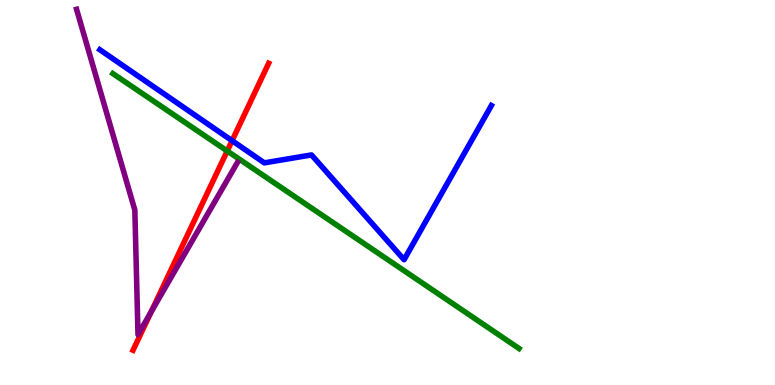[{'lines': ['blue', 'red'], 'intersections': [{'x': 2.99, 'y': 6.35}]}, {'lines': ['green', 'red'], 'intersections': [{'x': 2.93, 'y': 6.08}]}, {'lines': ['purple', 'red'], 'intersections': [{'x': 1.95, 'y': 1.9}]}, {'lines': ['blue', 'green'], 'intersections': []}, {'lines': ['blue', 'purple'], 'intersections': []}, {'lines': ['green', 'purple'], 'intersections': []}]